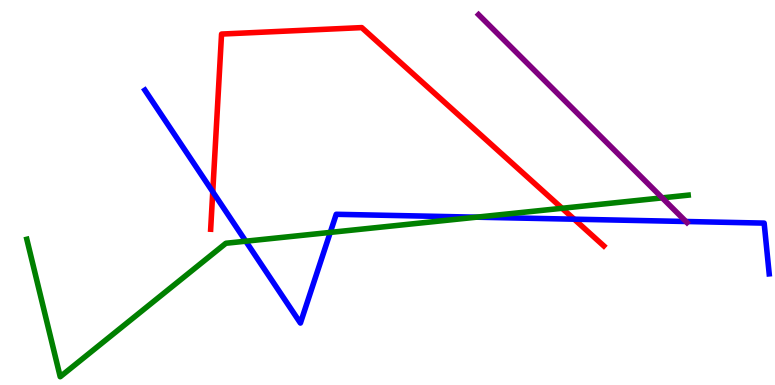[{'lines': ['blue', 'red'], 'intersections': [{'x': 2.75, 'y': 5.02}, {'x': 7.41, 'y': 4.31}]}, {'lines': ['green', 'red'], 'intersections': [{'x': 7.25, 'y': 4.59}]}, {'lines': ['purple', 'red'], 'intersections': []}, {'lines': ['blue', 'green'], 'intersections': [{'x': 3.17, 'y': 3.74}, {'x': 4.26, 'y': 3.96}, {'x': 6.15, 'y': 4.36}]}, {'lines': ['blue', 'purple'], 'intersections': [{'x': 8.85, 'y': 4.25}]}, {'lines': ['green', 'purple'], 'intersections': [{'x': 8.54, 'y': 4.86}]}]